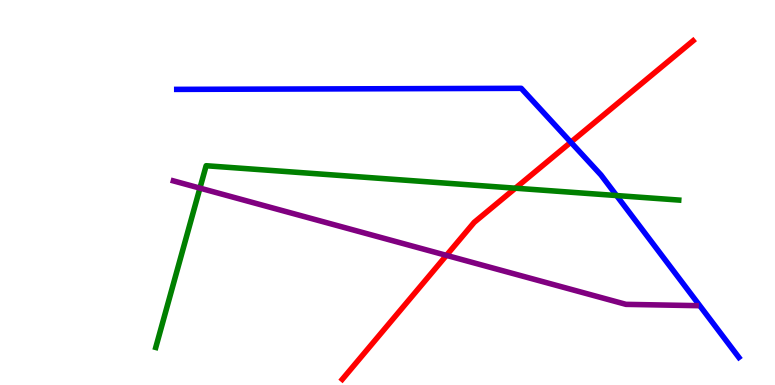[{'lines': ['blue', 'red'], 'intersections': [{'x': 7.37, 'y': 6.31}]}, {'lines': ['green', 'red'], 'intersections': [{'x': 6.65, 'y': 5.11}]}, {'lines': ['purple', 'red'], 'intersections': [{'x': 5.76, 'y': 3.37}]}, {'lines': ['blue', 'green'], 'intersections': [{'x': 7.96, 'y': 4.92}]}, {'lines': ['blue', 'purple'], 'intersections': []}, {'lines': ['green', 'purple'], 'intersections': [{'x': 2.58, 'y': 5.11}]}]